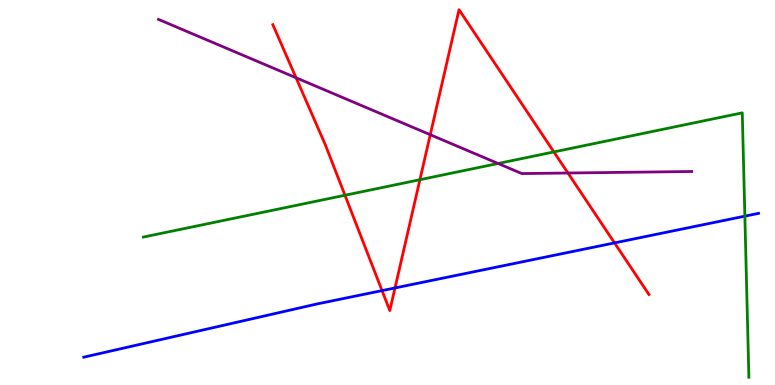[{'lines': ['blue', 'red'], 'intersections': [{'x': 4.93, 'y': 2.45}, {'x': 5.1, 'y': 2.52}, {'x': 7.93, 'y': 3.69}]}, {'lines': ['green', 'red'], 'intersections': [{'x': 4.45, 'y': 4.93}, {'x': 5.42, 'y': 5.33}, {'x': 7.15, 'y': 6.05}]}, {'lines': ['purple', 'red'], 'intersections': [{'x': 3.82, 'y': 7.98}, {'x': 5.55, 'y': 6.5}, {'x': 7.33, 'y': 5.51}]}, {'lines': ['blue', 'green'], 'intersections': [{'x': 9.61, 'y': 4.39}]}, {'lines': ['blue', 'purple'], 'intersections': []}, {'lines': ['green', 'purple'], 'intersections': [{'x': 6.43, 'y': 5.75}]}]